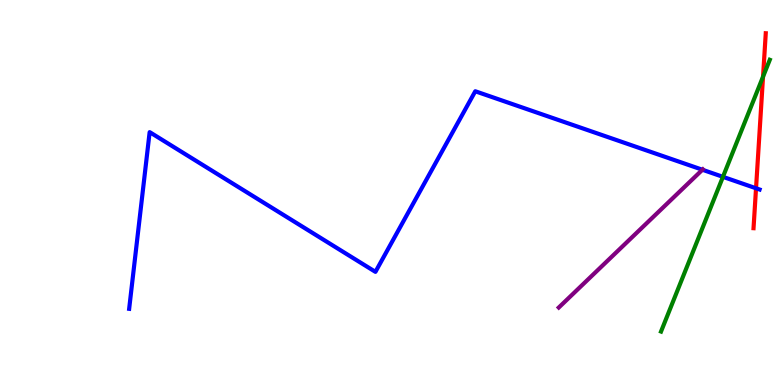[{'lines': ['blue', 'red'], 'intersections': [{'x': 9.76, 'y': 5.11}]}, {'lines': ['green', 'red'], 'intersections': [{'x': 9.85, 'y': 8.01}]}, {'lines': ['purple', 'red'], 'intersections': []}, {'lines': ['blue', 'green'], 'intersections': [{'x': 9.33, 'y': 5.41}]}, {'lines': ['blue', 'purple'], 'intersections': [{'x': 9.06, 'y': 5.59}]}, {'lines': ['green', 'purple'], 'intersections': []}]